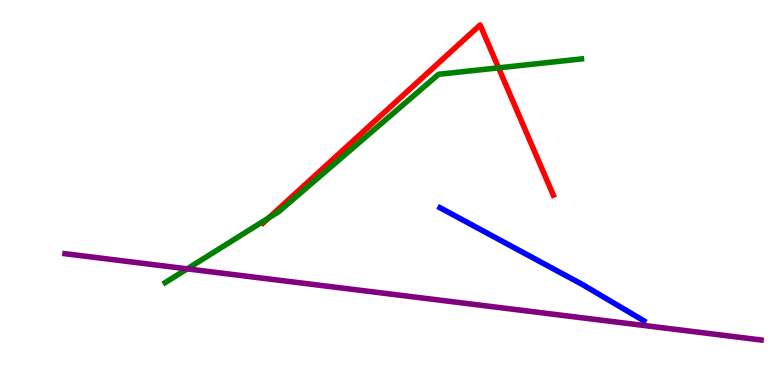[{'lines': ['blue', 'red'], 'intersections': []}, {'lines': ['green', 'red'], 'intersections': [{'x': 3.47, 'y': 4.34}, {'x': 6.43, 'y': 8.24}]}, {'lines': ['purple', 'red'], 'intersections': []}, {'lines': ['blue', 'green'], 'intersections': []}, {'lines': ['blue', 'purple'], 'intersections': []}, {'lines': ['green', 'purple'], 'intersections': [{'x': 2.42, 'y': 3.02}]}]